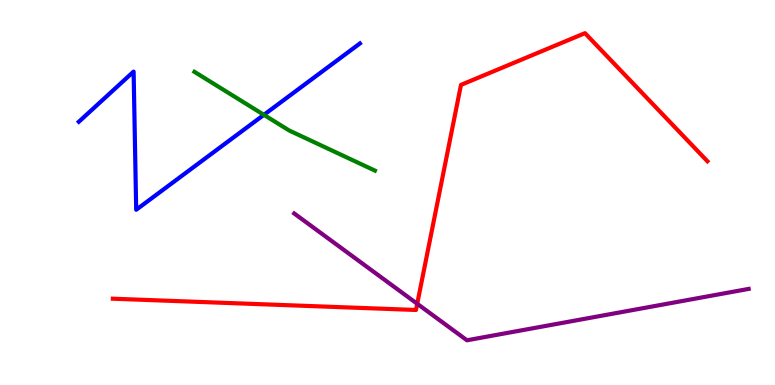[{'lines': ['blue', 'red'], 'intersections': []}, {'lines': ['green', 'red'], 'intersections': []}, {'lines': ['purple', 'red'], 'intersections': [{'x': 5.38, 'y': 2.11}]}, {'lines': ['blue', 'green'], 'intersections': [{'x': 3.41, 'y': 7.02}]}, {'lines': ['blue', 'purple'], 'intersections': []}, {'lines': ['green', 'purple'], 'intersections': []}]